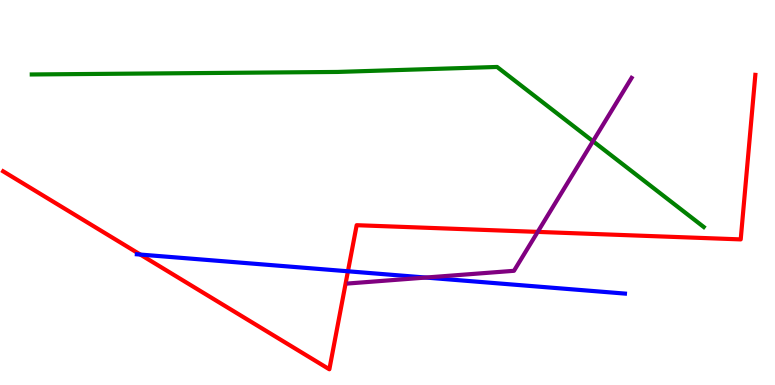[{'lines': ['blue', 'red'], 'intersections': [{'x': 1.81, 'y': 3.39}, {'x': 4.49, 'y': 2.95}]}, {'lines': ['green', 'red'], 'intersections': []}, {'lines': ['purple', 'red'], 'intersections': [{'x': 6.94, 'y': 3.98}]}, {'lines': ['blue', 'green'], 'intersections': []}, {'lines': ['blue', 'purple'], 'intersections': [{'x': 5.49, 'y': 2.79}]}, {'lines': ['green', 'purple'], 'intersections': [{'x': 7.65, 'y': 6.33}]}]